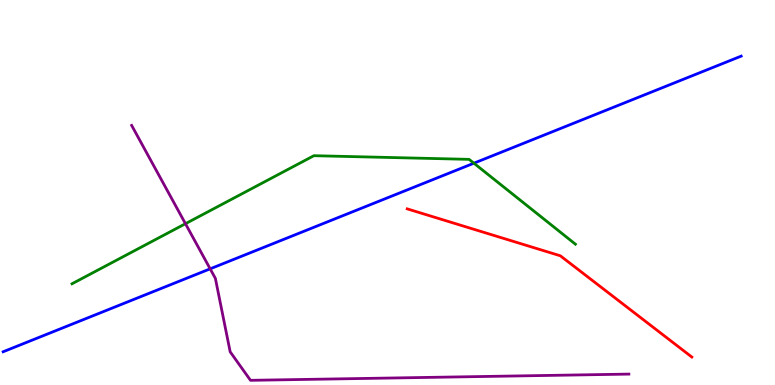[{'lines': ['blue', 'red'], 'intersections': []}, {'lines': ['green', 'red'], 'intersections': []}, {'lines': ['purple', 'red'], 'intersections': []}, {'lines': ['blue', 'green'], 'intersections': [{'x': 6.11, 'y': 5.76}]}, {'lines': ['blue', 'purple'], 'intersections': [{'x': 2.71, 'y': 3.02}]}, {'lines': ['green', 'purple'], 'intersections': [{'x': 2.39, 'y': 4.19}]}]